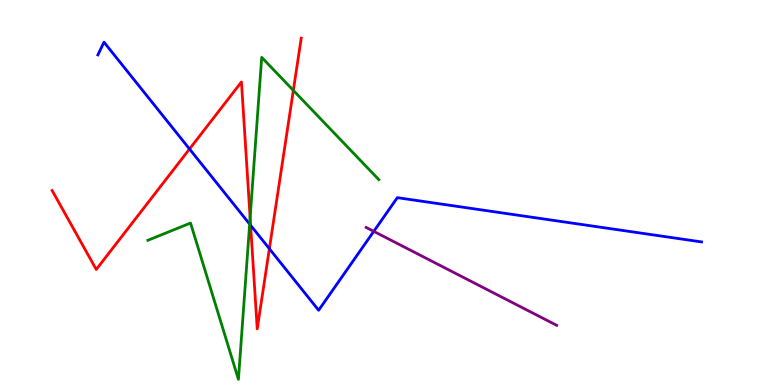[{'lines': ['blue', 'red'], 'intersections': [{'x': 2.45, 'y': 6.13}, {'x': 3.23, 'y': 4.15}, {'x': 3.48, 'y': 3.54}]}, {'lines': ['green', 'red'], 'intersections': [{'x': 3.23, 'y': 4.35}, {'x': 3.78, 'y': 7.65}]}, {'lines': ['purple', 'red'], 'intersections': []}, {'lines': ['blue', 'green'], 'intersections': [{'x': 3.22, 'y': 4.18}]}, {'lines': ['blue', 'purple'], 'intersections': [{'x': 4.82, 'y': 3.99}]}, {'lines': ['green', 'purple'], 'intersections': []}]